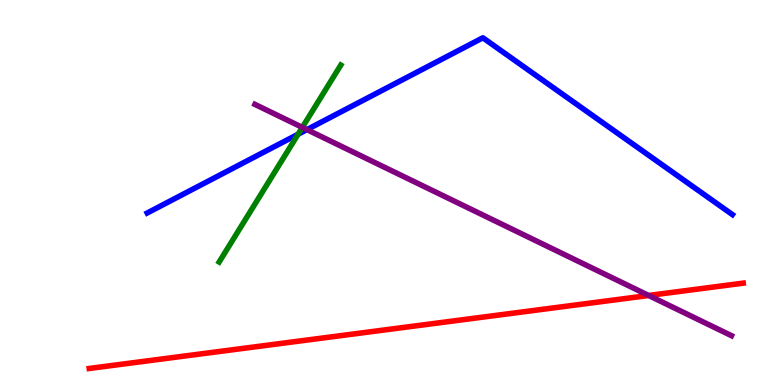[{'lines': ['blue', 'red'], 'intersections': []}, {'lines': ['green', 'red'], 'intersections': []}, {'lines': ['purple', 'red'], 'intersections': [{'x': 8.37, 'y': 2.33}]}, {'lines': ['blue', 'green'], 'intersections': [{'x': 3.85, 'y': 6.51}]}, {'lines': ['blue', 'purple'], 'intersections': [{'x': 3.96, 'y': 6.63}]}, {'lines': ['green', 'purple'], 'intersections': [{'x': 3.9, 'y': 6.69}]}]